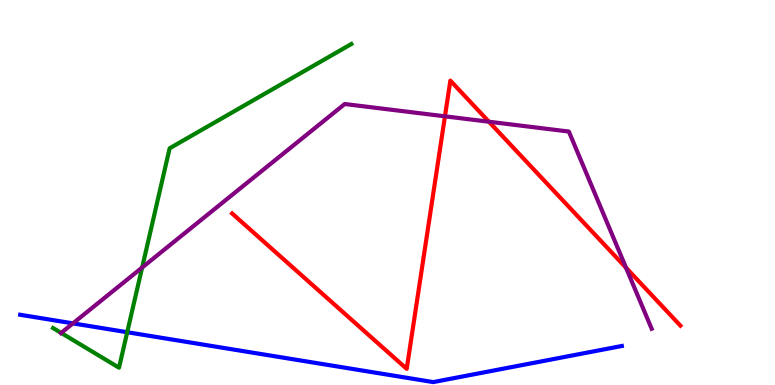[{'lines': ['blue', 'red'], 'intersections': []}, {'lines': ['green', 'red'], 'intersections': []}, {'lines': ['purple', 'red'], 'intersections': [{'x': 5.74, 'y': 6.98}, {'x': 6.31, 'y': 6.84}, {'x': 8.08, 'y': 3.05}]}, {'lines': ['blue', 'green'], 'intersections': [{'x': 1.64, 'y': 1.37}]}, {'lines': ['blue', 'purple'], 'intersections': [{'x': 0.941, 'y': 1.6}]}, {'lines': ['green', 'purple'], 'intersections': [{'x': 0.789, 'y': 1.35}, {'x': 1.83, 'y': 3.05}]}]